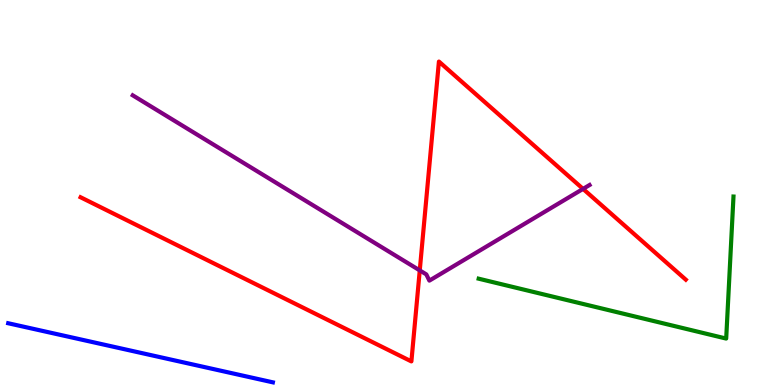[{'lines': ['blue', 'red'], 'intersections': []}, {'lines': ['green', 'red'], 'intersections': []}, {'lines': ['purple', 'red'], 'intersections': [{'x': 5.42, 'y': 2.98}, {'x': 7.52, 'y': 5.09}]}, {'lines': ['blue', 'green'], 'intersections': []}, {'lines': ['blue', 'purple'], 'intersections': []}, {'lines': ['green', 'purple'], 'intersections': []}]